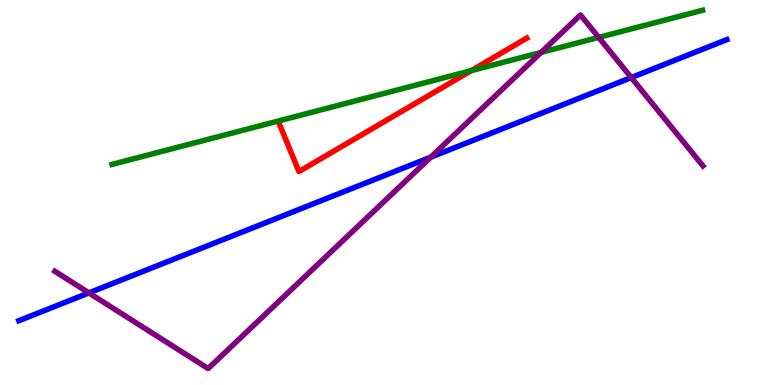[{'lines': ['blue', 'red'], 'intersections': []}, {'lines': ['green', 'red'], 'intersections': [{'x': 6.08, 'y': 8.16}]}, {'lines': ['purple', 'red'], 'intersections': []}, {'lines': ['blue', 'green'], 'intersections': []}, {'lines': ['blue', 'purple'], 'intersections': [{'x': 1.15, 'y': 2.39}, {'x': 5.56, 'y': 5.92}, {'x': 8.15, 'y': 7.99}]}, {'lines': ['green', 'purple'], 'intersections': [{'x': 6.98, 'y': 8.64}, {'x': 7.73, 'y': 9.03}]}]